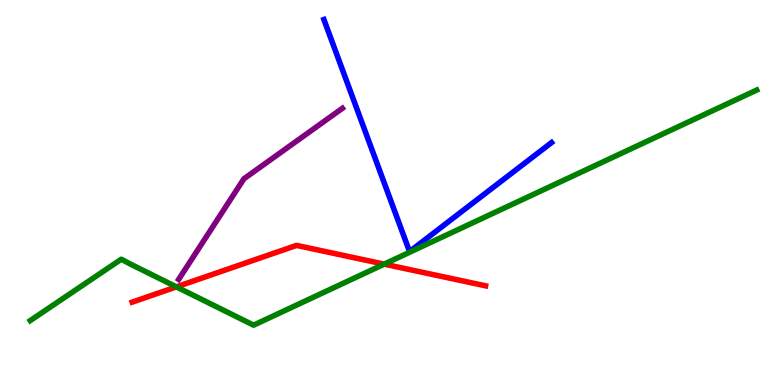[{'lines': ['blue', 'red'], 'intersections': []}, {'lines': ['green', 'red'], 'intersections': [{'x': 2.28, 'y': 2.55}, {'x': 4.96, 'y': 3.14}]}, {'lines': ['purple', 'red'], 'intersections': []}, {'lines': ['blue', 'green'], 'intersections': []}, {'lines': ['blue', 'purple'], 'intersections': []}, {'lines': ['green', 'purple'], 'intersections': []}]